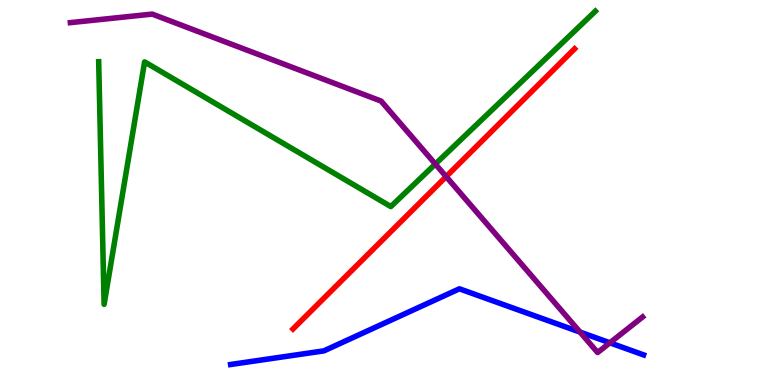[{'lines': ['blue', 'red'], 'intersections': []}, {'lines': ['green', 'red'], 'intersections': []}, {'lines': ['purple', 'red'], 'intersections': [{'x': 5.76, 'y': 5.41}]}, {'lines': ['blue', 'green'], 'intersections': []}, {'lines': ['blue', 'purple'], 'intersections': [{'x': 7.48, 'y': 1.37}, {'x': 7.87, 'y': 1.1}]}, {'lines': ['green', 'purple'], 'intersections': [{'x': 5.62, 'y': 5.74}]}]